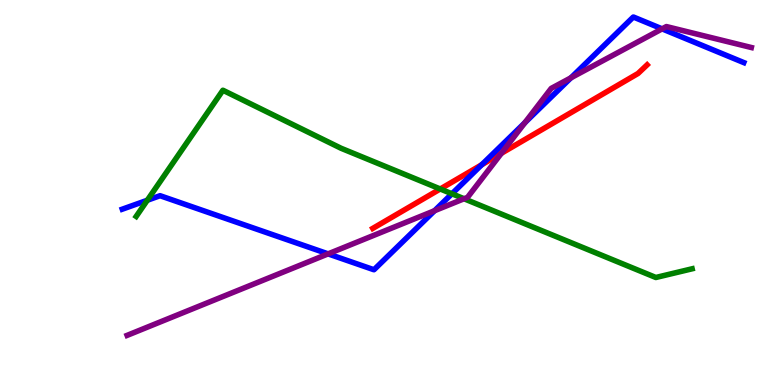[{'lines': ['blue', 'red'], 'intersections': [{'x': 6.22, 'y': 5.72}]}, {'lines': ['green', 'red'], 'intersections': [{'x': 5.68, 'y': 5.09}]}, {'lines': ['purple', 'red'], 'intersections': [{'x': 6.47, 'y': 6.02}]}, {'lines': ['blue', 'green'], 'intersections': [{'x': 1.9, 'y': 4.8}, {'x': 5.83, 'y': 4.97}]}, {'lines': ['blue', 'purple'], 'intersections': [{'x': 4.23, 'y': 3.41}, {'x': 5.61, 'y': 4.53}, {'x': 6.77, 'y': 6.81}, {'x': 7.37, 'y': 7.98}, {'x': 8.54, 'y': 9.25}]}, {'lines': ['green', 'purple'], 'intersections': [{'x': 5.99, 'y': 4.84}]}]